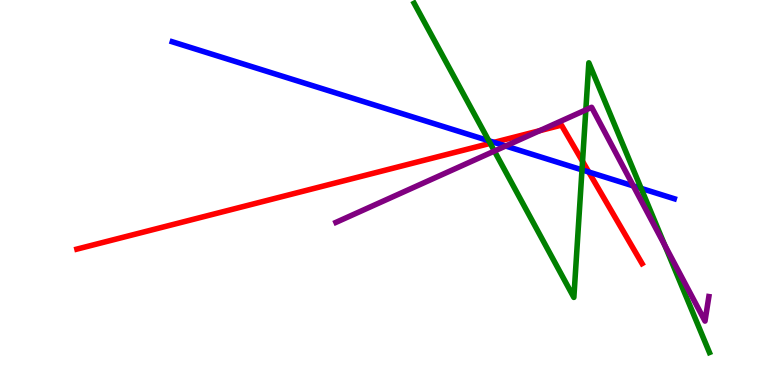[{'lines': ['blue', 'red'], 'intersections': [{'x': 6.37, 'y': 6.3}, {'x': 7.6, 'y': 5.53}]}, {'lines': ['green', 'red'], 'intersections': [{'x': 6.33, 'y': 6.28}, {'x': 7.52, 'y': 5.81}]}, {'lines': ['purple', 'red'], 'intersections': [{'x': 6.96, 'y': 6.61}]}, {'lines': ['blue', 'green'], 'intersections': [{'x': 6.31, 'y': 6.34}, {'x': 7.51, 'y': 5.59}, {'x': 8.27, 'y': 5.11}]}, {'lines': ['blue', 'purple'], 'intersections': [{'x': 6.52, 'y': 6.21}, {'x': 8.17, 'y': 5.17}]}, {'lines': ['green', 'purple'], 'intersections': [{'x': 6.38, 'y': 6.08}, {'x': 7.56, 'y': 7.15}, {'x': 8.58, 'y': 3.63}]}]